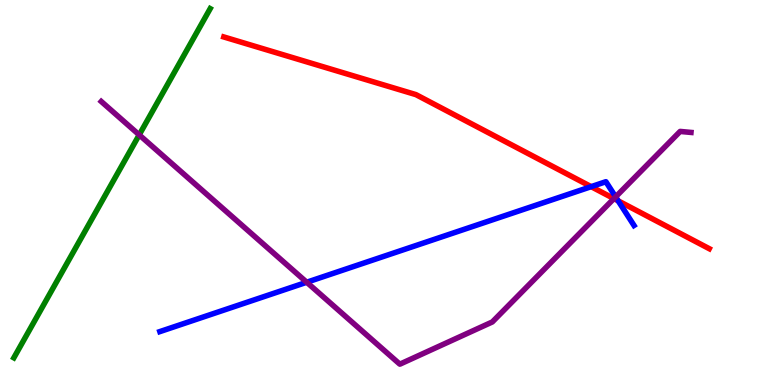[{'lines': ['blue', 'red'], 'intersections': [{'x': 7.63, 'y': 5.15}, {'x': 7.98, 'y': 4.78}]}, {'lines': ['green', 'red'], 'intersections': []}, {'lines': ['purple', 'red'], 'intersections': [{'x': 7.92, 'y': 4.84}]}, {'lines': ['blue', 'green'], 'intersections': []}, {'lines': ['blue', 'purple'], 'intersections': [{'x': 3.96, 'y': 2.67}, {'x': 7.94, 'y': 4.89}]}, {'lines': ['green', 'purple'], 'intersections': [{'x': 1.8, 'y': 6.5}]}]